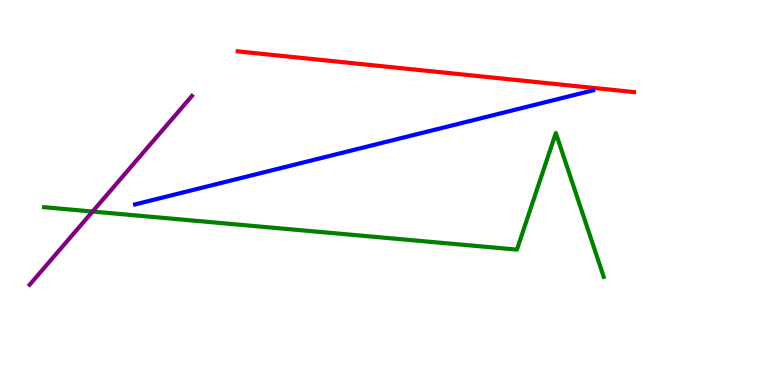[{'lines': ['blue', 'red'], 'intersections': []}, {'lines': ['green', 'red'], 'intersections': []}, {'lines': ['purple', 'red'], 'intersections': []}, {'lines': ['blue', 'green'], 'intersections': []}, {'lines': ['blue', 'purple'], 'intersections': []}, {'lines': ['green', 'purple'], 'intersections': [{'x': 1.19, 'y': 4.51}]}]